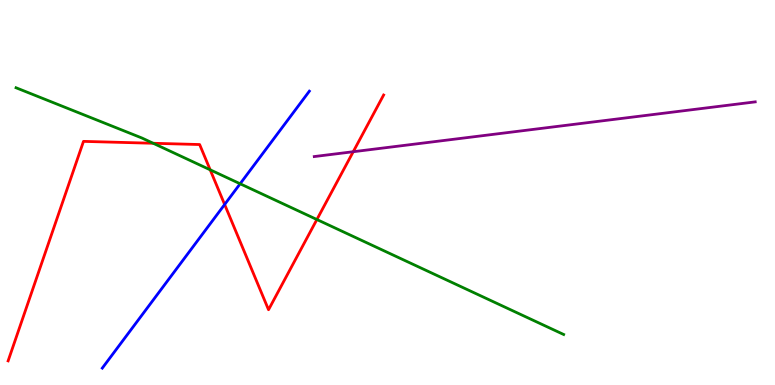[{'lines': ['blue', 'red'], 'intersections': [{'x': 2.9, 'y': 4.69}]}, {'lines': ['green', 'red'], 'intersections': [{'x': 1.98, 'y': 6.28}, {'x': 2.71, 'y': 5.59}, {'x': 4.09, 'y': 4.3}]}, {'lines': ['purple', 'red'], 'intersections': [{'x': 4.56, 'y': 6.06}]}, {'lines': ['blue', 'green'], 'intersections': [{'x': 3.1, 'y': 5.23}]}, {'lines': ['blue', 'purple'], 'intersections': []}, {'lines': ['green', 'purple'], 'intersections': []}]